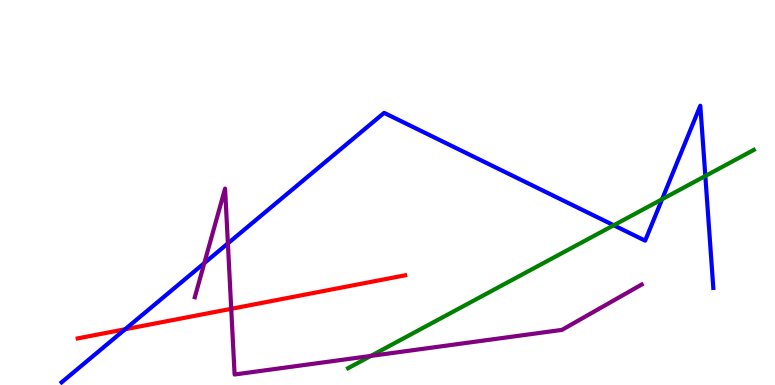[{'lines': ['blue', 'red'], 'intersections': [{'x': 1.61, 'y': 1.45}]}, {'lines': ['green', 'red'], 'intersections': []}, {'lines': ['purple', 'red'], 'intersections': [{'x': 2.98, 'y': 1.98}]}, {'lines': ['blue', 'green'], 'intersections': [{'x': 7.92, 'y': 4.15}, {'x': 8.54, 'y': 4.82}, {'x': 9.1, 'y': 5.43}]}, {'lines': ['blue', 'purple'], 'intersections': [{'x': 2.64, 'y': 3.17}, {'x': 2.94, 'y': 3.68}]}, {'lines': ['green', 'purple'], 'intersections': [{'x': 4.79, 'y': 0.755}]}]